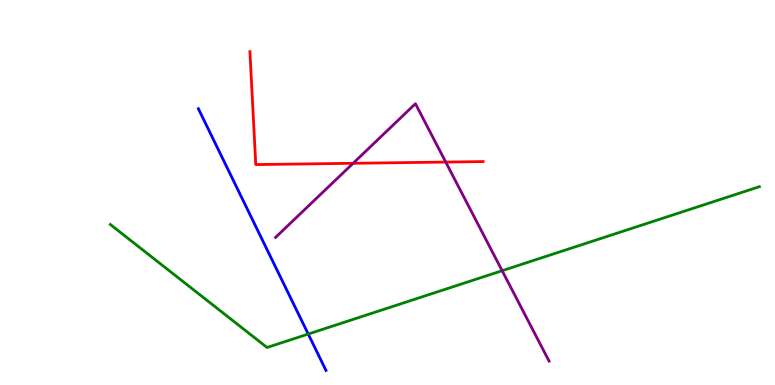[{'lines': ['blue', 'red'], 'intersections': []}, {'lines': ['green', 'red'], 'intersections': []}, {'lines': ['purple', 'red'], 'intersections': [{'x': 4.56, 'y': 5.76}, {'x': 5.75, 'y': 5.79}]}, {'lines': ['blue', 'green'], 'intersections': [{'x': 3.98, 'y': 1.32}]}, {'lines': ['blue', 'purple'], 'intersections': []}, {'lines': ['green', 'purple'], 'intersections': [{'x': 6.48, 'y': 2.97}]}]